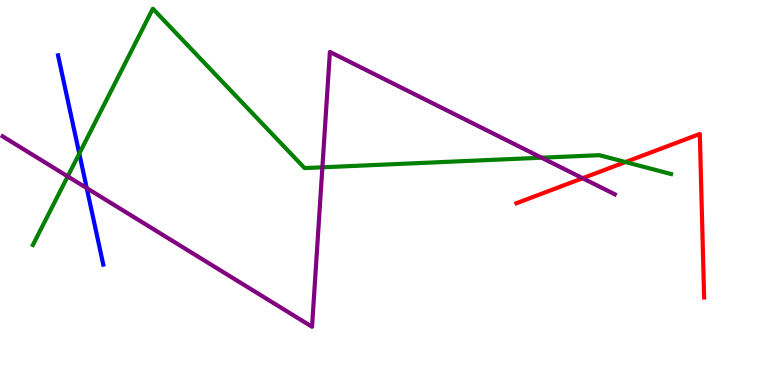[{'lines': ['blue', 'red'], 'intersections': []}, {'lines': ['green', 'red'], 'intersections': [{'x': 8.07, 'y': 5.79}]}, {'lines': ['purple', 'red'], 'intersections': [{'x': 7.52, 'y': 5.37}]}, {'lines': ['blue', 'green'], 'intersections': [{'x': 1.02, 'y': 6.01}]}, {'lines': ['blue', 'purple'], 'intersections': [{'x': 1.12, 'y': 5.11}]}, {'lines': ['green', 'purple'], 'intersections': [{'x': 0.874, 'y': 5.42}, {'x': 4.16, 'y': 5.65}, {'x': 6.99, 'y': 5.9}]}]